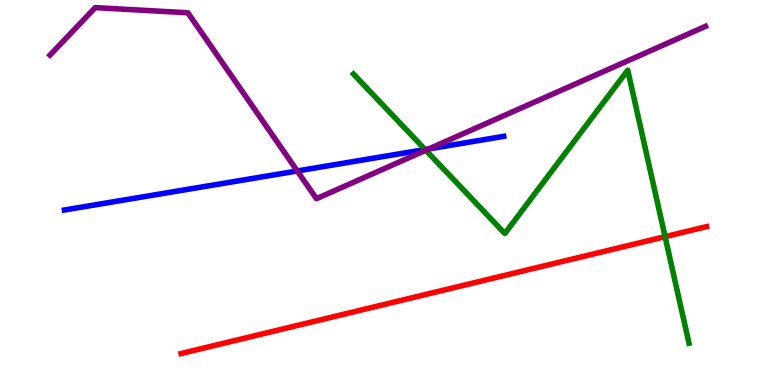[{'lines': ['blue', 'red'], 'intersections': []}, {'lines': ['green', 'red'], 'intersections': [{'x': 8.58, 'y': 3.85}]}, {'lines': ['purple', 'red'], 'intersections': []}, {'lines': ['blue', 'green'], 'intersections': [{'x': 5.49, 'y': 6.12}]}, {'lines': ['blue', 'purple'], 'intersections': [{'x': 3.84, 'y': 5.56}, {'x': 5.53, 'y': 6.13}]}, {'lines': ['green', 'purple'], 'intersections': [{'x': 5.49, 'y': 6.1}]}]